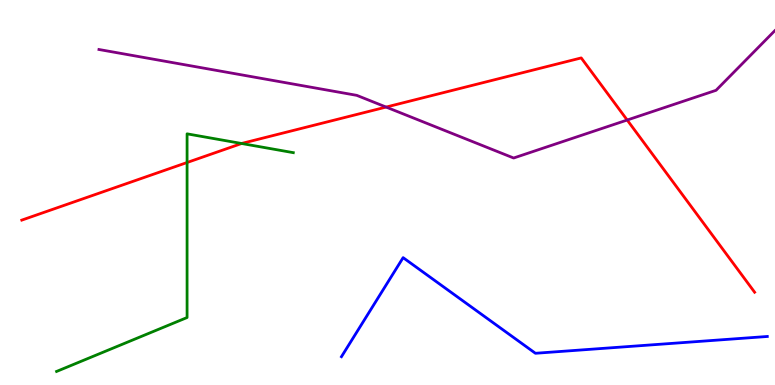[{'lines': ['blue', 'red'], 'intersections': []}, {'lines': ['green', 'red'], 'intersections': [{'x': 2.41, 'y': 5.78}, {'x': 3.12, 'y': 6.27}]}, {'lines': ['purple', 'red'], 'intersections': [{'x': 4.98, 'y': 7.22}, {'x': 8.09, 'y': 6.88}]}, {'lines': ['blue', 'green'], 'intersections': []}, {'lines': ['blue', 'purple'], 'intersections': []}, {'lines': ['green', 'purple'], 'intersections': []}]